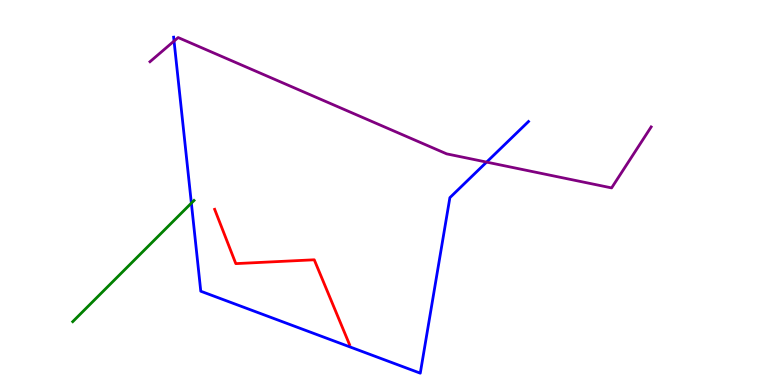[{'lines': ['blue', 'red'], 'intersections': []}, {'lines': ['green', 'red'], 'intersections': []}, {'lines': ['purple', 'red'], 'intersections': []}, {'lines': ['blue', 'green'], 'intersections': [{'x': 2.47, 'y': 4.72}]}, {'lines': ['blue', 'purple'], 'intersections': [{'x': 2.25, 'y': 8.93}, {'x': 6.28, 'y': 5.79}]}, {'lines': ['green', 'purple'], 'intersections': []}]